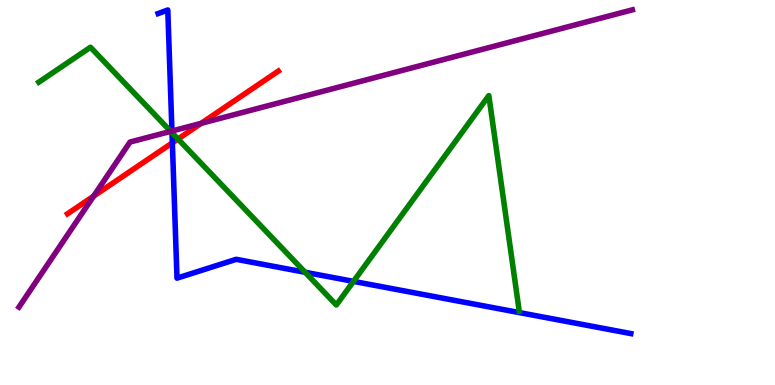[{'lines': ['blue', 'red'], 'intersections': [{'x': 2.22, 'y': 6.29}]}, {'lines': ['green', 'red'], 'intersections': [{'x': 2.3, 'y': 6.39}]}, {'lines': ['purple', 'red'], 'intersections': [{'x': 1.21, 'y': 4.91}, {'x': 2.6, 'y': 6.8}]}, {'lines': ['blue', 'green'], 'intersections': [{'x': 2.22, 'y': 6.55}, {'x': 3.94, 'y': 2.93}, {'x': 4.56, 'y': 2.69}]}, {'lines': ['blue', 'purple'], 'intersections': [{'x': 2.22, 'y': 6.6}]}, {'lines': ['green', 'purple'], 'intersections': [{'x': 2.2, 'y': 6.59}]}]